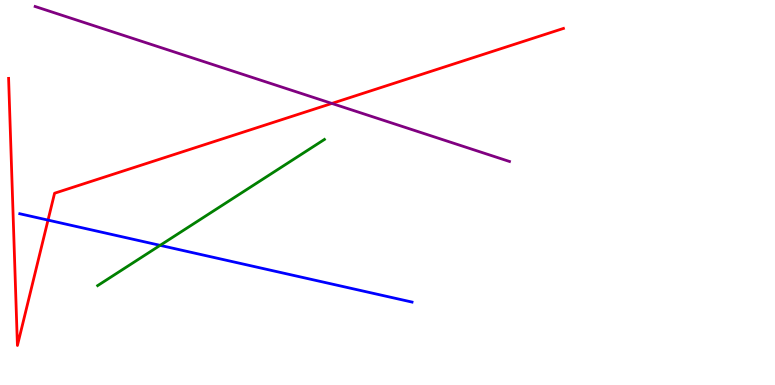[{'lines': ['blue', 'red'], 'intersections': [{'x': 0.62, 'y': 4.28}]}, {'lines': ['green', 'red'], 'intersections': []}, {'lines': ['purple', 'red'], 'intersections': [{'x': 4.28, 'y': 7.31}]}, {'lines': ['blue', 'green'], 'intersections': [{'x': 2.07, 'y': 3.63}]}, {'lines': ['blue', 'purple'], 'intersections': []}, {'lines': ['green', 'purple'], 'intersections': []}]